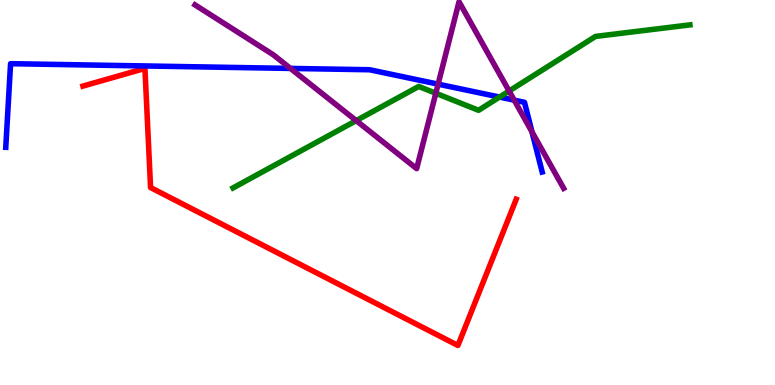[{'lines': ['blue', 'red'], 'intersections': []}, {'lines': ['green', 'red'], 'intersections': []}, {'lines': ['purple', 'red'], 'intersections': []}, {'lines': ['blue', 'green'], 'intersections': [{'x': 6.45, 'y': 7.48}]}, {'lines': ['blue', 'purple'], 'intersections': [{'x': 3.75, 'y': 8.22}, {'x': 5.65, 'y': 7.81}, {'x': 6.63, 'y': 7.4}, {'x': 6.86, 'y': 6.58}]}, {'lines': ['green', 'purple'], 'intersections': [{'x': 4.6, 'y': 6.87}, {'x': 5.62, 'y': 7.58}, {'x': 6.57, 'y': 7.64}]}]